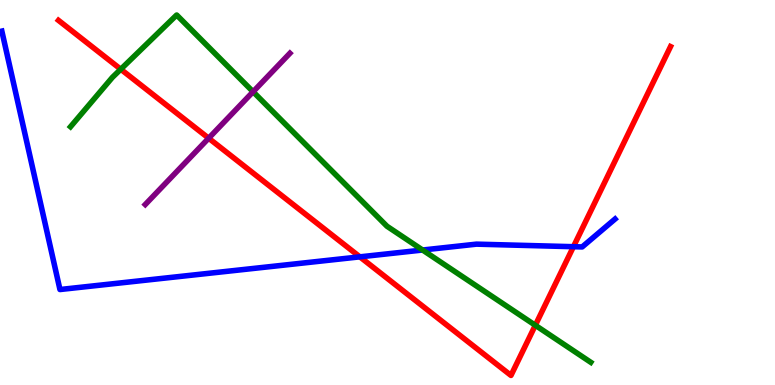[{'lines': ['blue', 'red'], 'intersections': [{'x': 4.64, 'y': 3.33}, {'x': 7.4, 'y': 3.59}]}, {'lines': ['green', 'red'], 'intersections': [{'x': 1.56, 'y': 8.2}, {'x': 6.91, 'y': 1.55}]}, {'lines': ['purple', 'red'], 'intersections': [{'x': 2.69, 'y': 6.41}]}, {'lines': ['blue', 'green'], 'intersections': [{'x': 5.45, 'y': 3.51}]}, {'lines': ['blue', 'purple'], 'intersections': []}, {'lines': ['green', 'purple'], 'intersections': [{'x': 3.27, 'y': 7.62}]}]